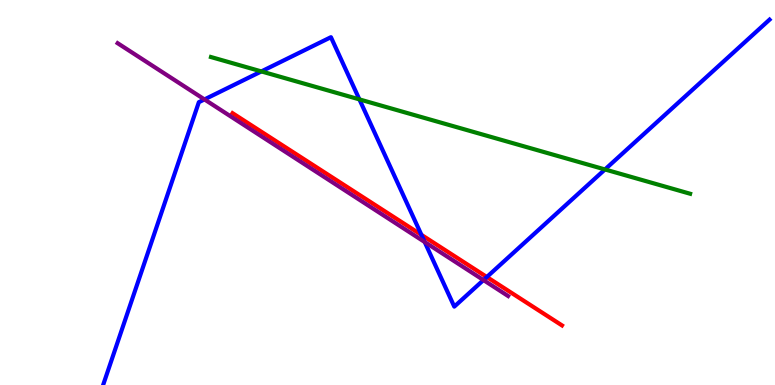[{'lines': ['blue', 'red'], 'intersections': [{'x': 5.44, 'y': 3.9}, {'x': 6.28, 'y': 2.81}]}, {'lines': ['green', 'red'], 'intersections': []}, {'lines': ['purple', 'red'], 'intersections': []}, {'lines': ['blue', 'green'], 'intersections': [{'x': 3.37, 'y': 8.14}, {'x': 4.64, 'y': 7.42}, {'x': 7.81, 'y': 5.6}]}, {'lines': ['blue', 'purple'], 'intersections': [{'x': 2.64, 'y': 7.42}, {'x': 5.48, 'y': 3.71}, {'x': 6.24, 'y': 2.73}]}, {'lines': ['green', 'purple'], 'intersections': []}]